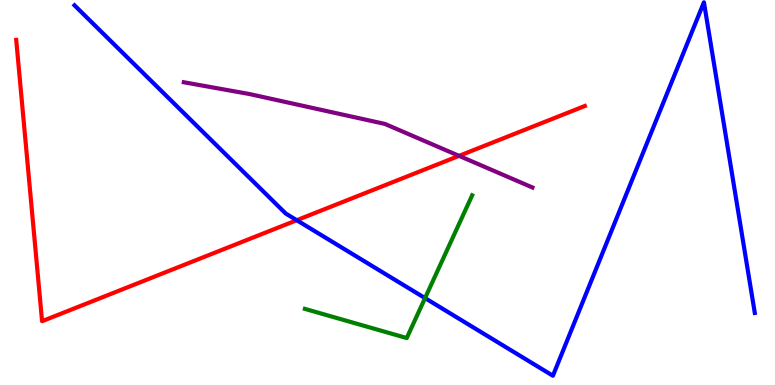[{'lines': ['blue', 'red'], 'intersections': [{'x': 3.83, 'y': 4.28}]}, {'lines': ['green', 'red'], 'intersections': []}, {'lines': ['purple', 'red'], 'intersections': [{'x': 5.92, 'y': 5.95}]}, {'lines': ['blue', 'green'], 'intersections': [{'x': 5.48, 'y': 2.26}]}, {'lines': ['blue', 'purple'], 'intersections': []}, {'lines': ['green', 'purple'], 'intersections': []}]